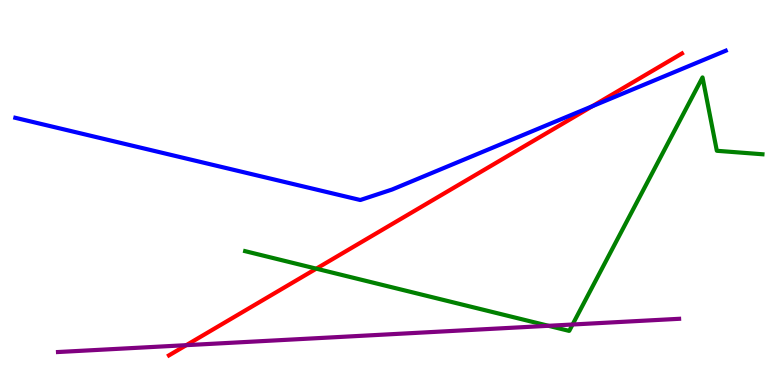[{'lines': ['blue', 'red'], 'intersections': [{'x': 7.64, 'y': 7.24}]}, {'lines': ['green', 'red'], 'intersections': [{'x': 4.08, 'y': 3.02}]}, {'lines': ['purple', 'red'], 'intersections': [{'x': 2.4, 'y': 1.03}]}, {'lines': ['blue', 'green'], 'intersections': []}, {'lines': ['blue', 'purple'], 'intersections': []}, {'lines': ['green', 'purple'], 'intersections': [{'x': 7.08, 'y': 1.54}, {'x': 7.39, 'y': 1.57}]}]